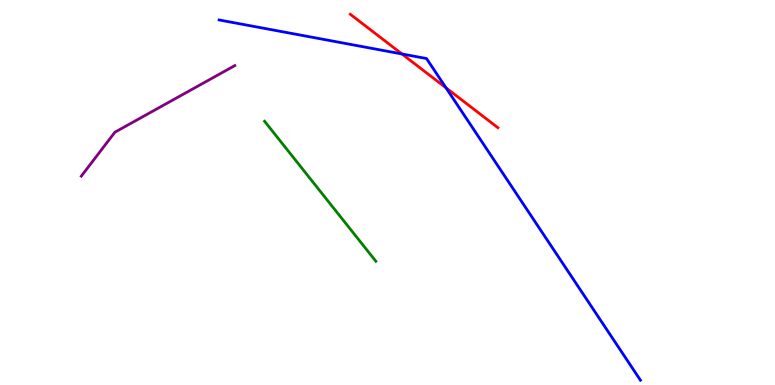[{'lines': ['blue', 'red'], 'intersections': [{'x': 5.19, 'y': 8.6}, {'x': 5.76, 'y': 7.72}]}, {'lines': ['green', 'red'], 'intersections': []}, {'lines': ['purple', 'red'], 'intersections': []}, {'lines': ['blue', 'green'], 'intersections': []}, {'lines': ['blue', 'purple'], 'intersections': []}, {'lines': ['green', 'purple'], 'intersections': []}]